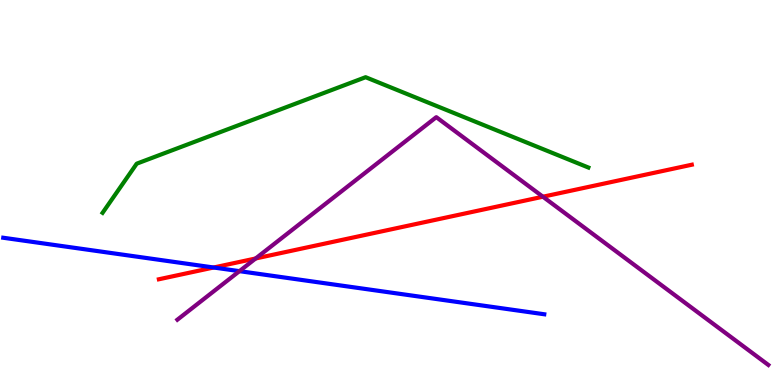[{'lines': ['blue', 'red'], 'intersections': [{'x': 2.76, 'y': 3.05}]}, {'lines': ['green', 'red'], 'intersections': []}, {'lines': ['purple', 'red'], 'intersections': [{'x': 3.3, 'y': 3.29}, {'x': 7.01, 'y': 4.89}]}, {'lines': ['blue', 'green'], 'intersections': []}, {'lines': ['blue', 'purple'], 'intersections': [{'x': 3.09, 'y': 2.96}]}, {'lines': ['green', 'purple'], 'intersections': []}]